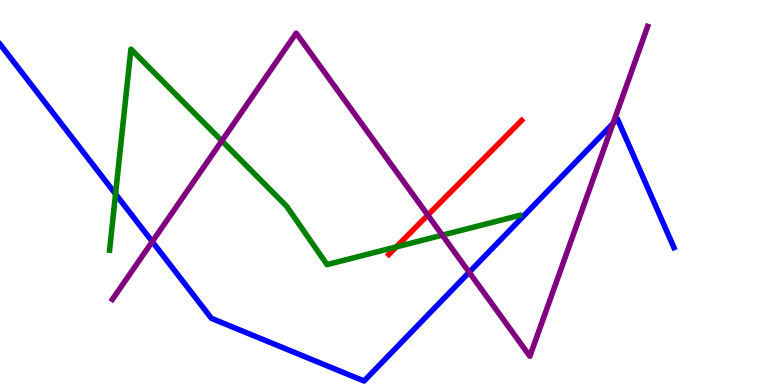[{'lines': ['blue', 'red'], 'intersections': []}, {'lines': ['green', 'red'], 'intersections': [{'x': 5.11, 'y': 3.59}]}, {'lines': ['purple', 'red'], 'intersections': [{'x': 5.52, 'y': 4.41}]}, {'lines': ['blue', 'green'], 'intersections': [{'x': 1.49, 'y': 4.96}]}, {'lines': ['blue', 'purple'], 'intersections': [{'x': 1.96, 'y': 3.72}, {'x': 6.05, 'y': 2.93}, {'x': 7.91, 'y': 6.79}]}, {'lines': ['green', 'purple'], 'intersections': [{'x': 2.86, 'y': 6.34}, {'x': 5.71, 'y': 3.89}]}]